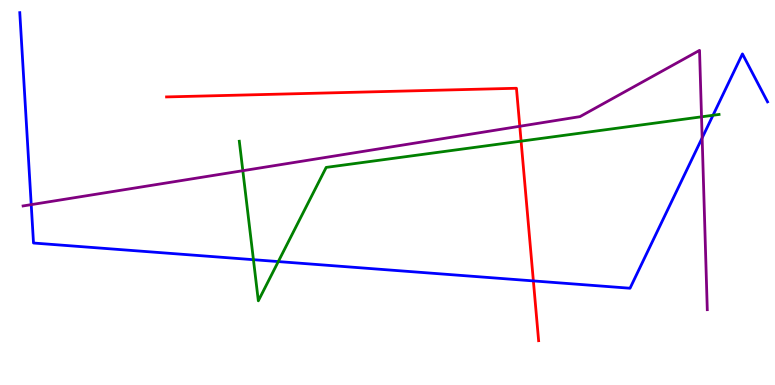[{'lines': ['blue', 'red'], 'intersections': [{'x': 6.88, 'y': 2.7}]}, {'lines': ['green', 'red'], 'intersections': [{'x': 6.72, 'y': 6.33}]}, {'lines': ['purple', 'red'], 'intersections': [{'x': 6.71, 'y': 6.72}]}, {'lines': ['blue', 'green'], 'intersections': [{'x': 3.27, 'y': 3.25}, {'x': 3.59, 'y': 3.21}, {'x': 9.2, 'y': 7.01}]}, {'lines': ['blue', 'purple'], 'intersections': [{'x': 0.403, 'y': 4.68}, {'x': 9.06, 'y': 6.42}]}, {'lines': ['green', 'purple'], 'intersections': [{'x': 3.13, 'y': 5.57}, {'x': 9.05, 'y': 6.97}]}]